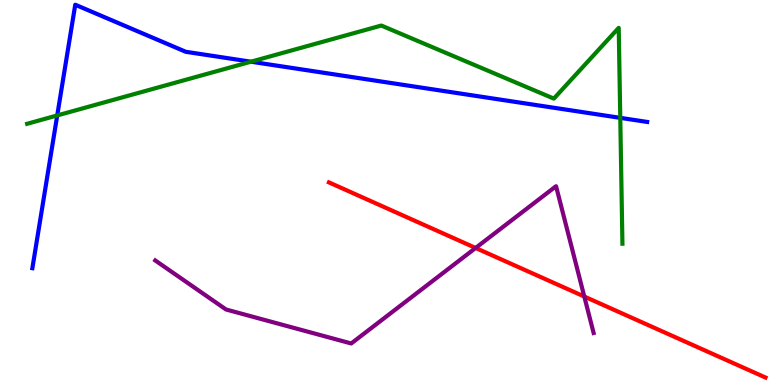[{'lines': ['blue', 'red'], 'intersections': []}, {'lines': ['green', 'red'], 'intersections': []}, {'lines': ['purple', 'red'], 'intersections': [{'x': 6.14, 'y': 3.56}, {'x': 7.54, 'y': 2.3}]}, {'lines': ['blue', 'green'], 'intersections': [{'x': 0.738, 'y': 7.0}, {'x': 3.24, 'y': 8.4}, {'x': 8.0, 'y': 6.94}]}, {'lines': ['blue', 'purple'], 'intersections': []}, {'lines': ['green', 'purple'], 'intersections': []}]